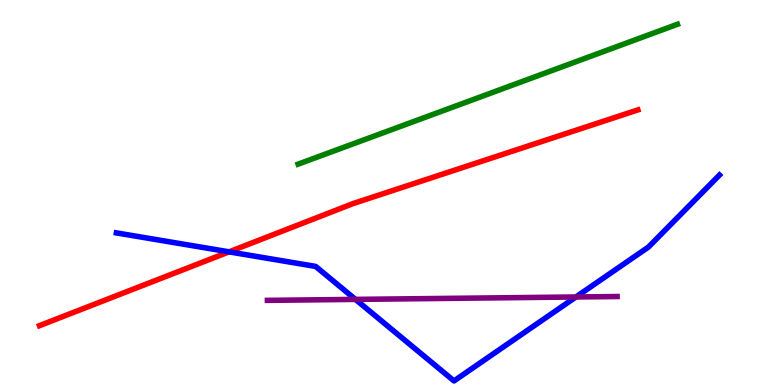[{'lines': ['blue', 'red'], 'intersections': [{'x': 2.96, 'y': 3.46}]}, {'lines': ['green', 'red'], 'intersections': []}, {'lines': ['purple', 'red'], 'intersections': []}, {'lines': ['blue', 'green'], 'intersections': []}, {'lines': ['blue', 'purple'], 'intersections': [{'x': 4.59, 'y': 2.22}, {'x': 7.43, 'y': 2.29}]}, {'lines': ['green', 'purple'], 'intersections': []}]